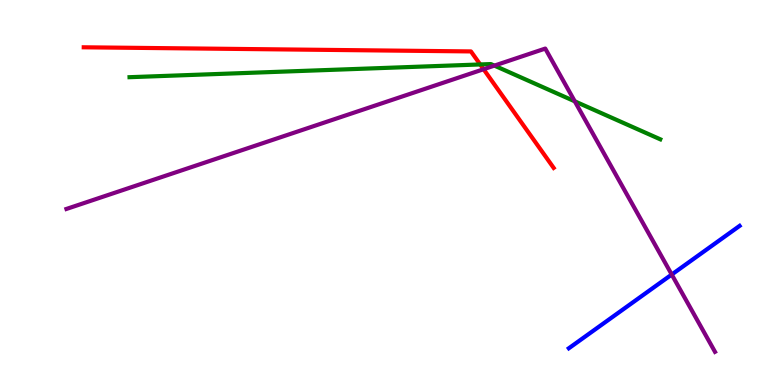[{'lines': ['blue', 'red'], 'intersections': []}, {'lines': ['green', 'red'], 'intersections': [{'x': 6.2, 'y': 8.33}]}, {'lines': ['purple', 'red'], 'intersections': [{'x': 6.24, 'y': 8.2}]}, {'lines': ['blue', 'green'], 'intersections': []}, {'lines': ['blue', 'purple'], 'intersections': [{'x': 8.67, 'y': 2.87}]}, {'lines': ['green', 'purple'], 'intersections': [{'x': 6.38, 'y': 8.3}, {'x': 7.42, 'y': 7.37}]}]